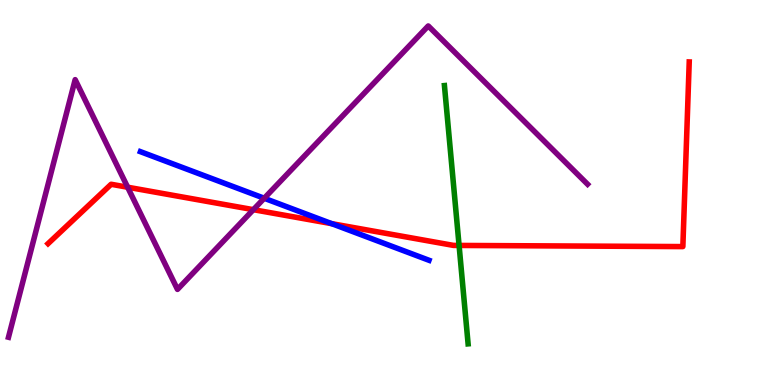[{'lines': ['blue', 'red'], 'intersections': [{'x': 4.28, 'y': 4.19}]}, {'lines': ['green', 'red'], 'intersections': [{'x': 5.92, 'y': 3.62}]}, {'lines': ['purple', 'red'], 'intersections': [{'x': 1.65, 'y': 5.14}, {'x': 3.27, 'y': 4.55}]}, {'lines': ['blue', 'green'], 'intersections': []}, {'lines': ['blue', 'purple'], 'intersections': [{'x': 3.41, 'y': 4.85}]}, {'lines': ['green', 'purple'], 'intersections': []}]